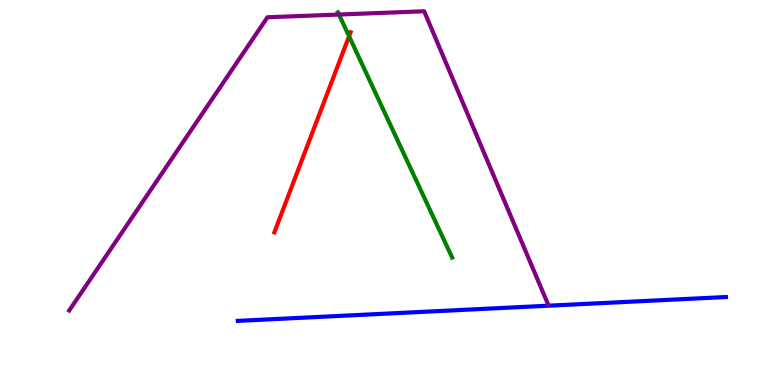[{'lines': ['blue', 'red'], 'intersections': []}, {'lines': ['green', 'red'], 'intersections': [{'x': 4.5, 'y': 9.06}]}, {'lines': ['purple', 'red'], 'intersections': []}, {'lines': ['blue', 'green'], 'intersections': []}, {'lines': ['blue', 'purple'], 'intersections': []}, {'lines': ['green', 'purple'], 'intersections': [{'x': 4.37, 'y': 9.62}]}]